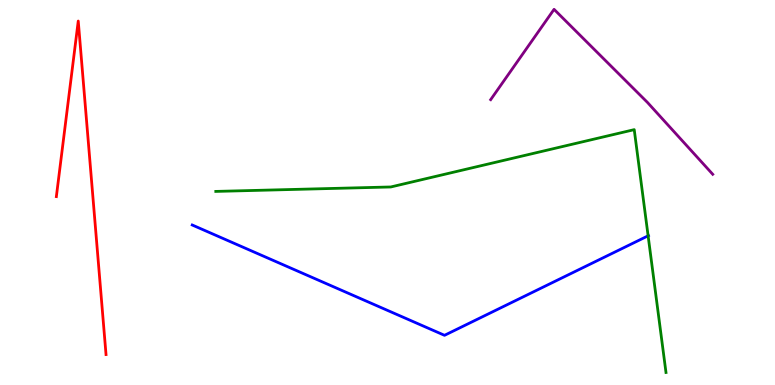[{'lines': ['blue', 'red'], 'intersections': []}, {'lines': ['green', 'red'], 'intersections': []}, {'lines': ['purple', 'red'], 'intersections': []}, {'lines': ['blue', 'green'], 'intersections': [{'x': 8.36, 'y': 3.88}]}, {'lines': ['blue', 'purple'], 'intersections': []}, {'lines': ['green', 'purple'], 'intersections': []}]